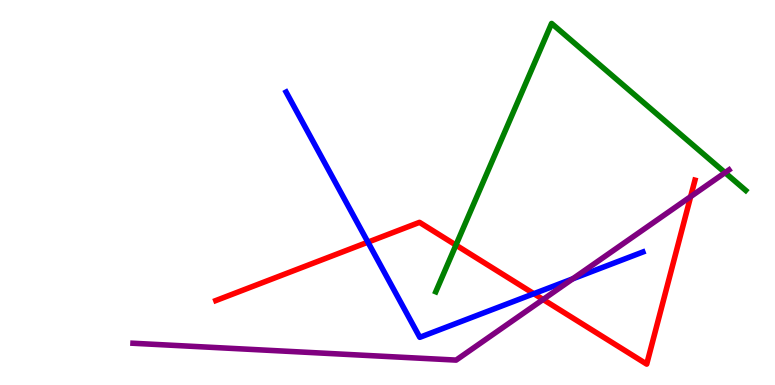[{'lines': ['blue', 'red'], 'intersections': [{'x': 4.75, 'y': 3.71}, {'x': 6.89, 'y': 2.37}]}, {'lines': ['green', 'red'], 'intersections': [{'x': 5.88, 'y': 3.63}]}, {'lines': ['purple', 'red'], 'intersections': [{'x': 7.01, 'y': 2.22}, {'x': 8.91, 'y': 4.89}]}, {'lines': ['blue', 'green'], 'intersections': []}, {'lines': ['blue', 'purple'], 'intersections': [{'x': 7.39, 'y': 2.76}]}, {'lines': ['green', 'purple'], 'intersections': [{'x': 9.36, 'y': 5.52}]}]